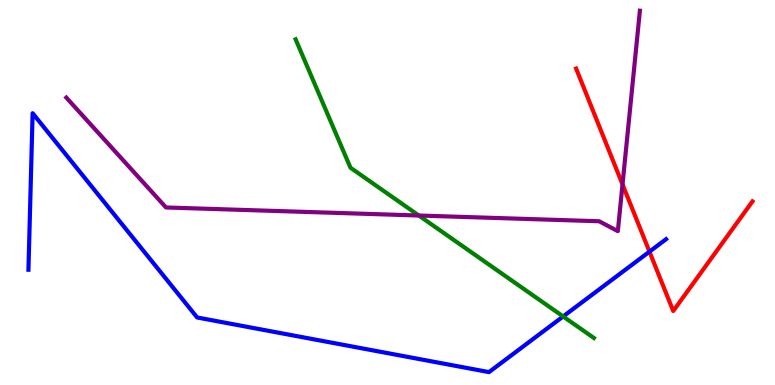[{'lines': ['blue', 'red'], 'intersections': [{'x': 8.38, 'y': 3.46}]}, {'lines': ['green', 'red'], 'intersections': []}, {'lines': ['purple', 'red'], 'intersections': [{'x': 8.03, 'y': 5.21}]}, {'lines': ['blue', 'green'], 'intersections': [{'x': 7.27, 'y': 1.78}]}, {'lines': ['blue', 'purple'], 'intersections': []}, {'lines': ['green', 'purple'], 'intersections': [{'x': 5.4, 'y': 4.4}]}]